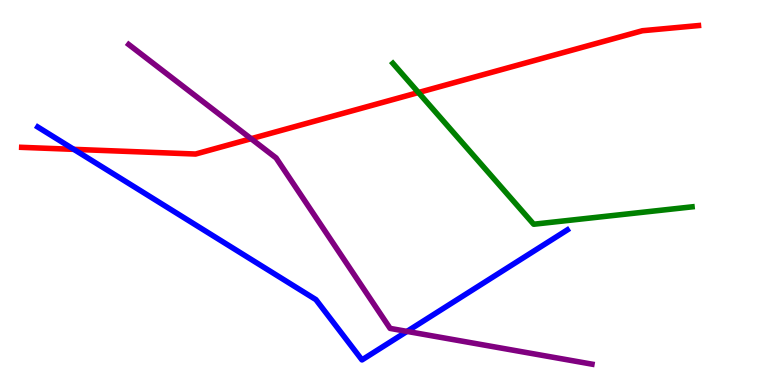[{'lines': ['blue', 'red'], 'intersections': [{'x': 0.952, 'y': 6.12}]}, {'lines': ['green', 'red'], 'intersections': [{'x': 5.4, 'y': 7.6}]}, {'lines': ['purple', 'red'], 'intersections': [{'x': 3.24, 'y': 6.4}]}, {'lines': ['blue', 'green'], 'intersections': []}, {'lines': ['blue', 'purple'], 'intersections': [{'x': 5.25, 'y': 1.39}]}, {'lines': ['green', 'purple'], 'intersections': []}]